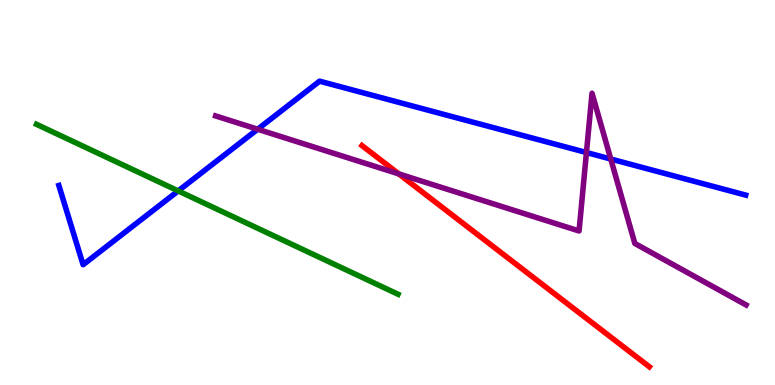[{'lines': ['blue', 'red'], 'intersections': []}, {'lines': ['green', 'red'], 'intersections': []}, {'lines': ['purple', 'red'], 'intersections': [{'x': 5.15, 'y': 5.48}]}, {'lines': ['blue', 'green'], 'intersections': [{'x': 2.3, 'y': 5.04}]}, {'lines': ['blue', 'purple'], 'intersections': [{'x': 3.32, 'y': 6.64}, {'x': 7.57, 'y': 6.04}, {'x': 7.88, 'y': 5.87}]}, {'lines': ['green', 'purple'], 'intersections': []}]